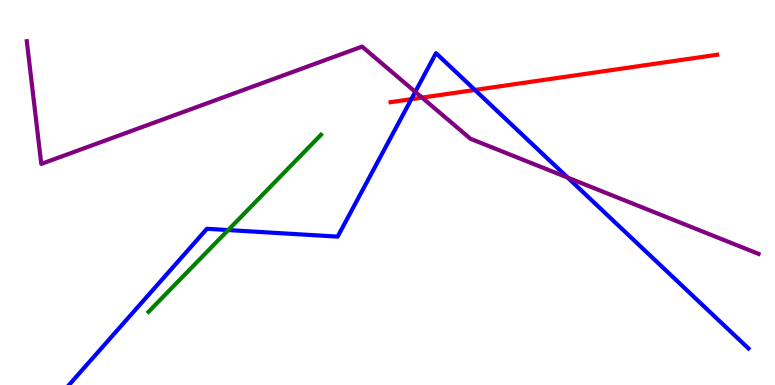[{'lines': ['blue', 'red'], 'intersections': [{'x': 5.31, 'y': 7.42}, {'x': 6.13, 'y': 7.66}]}, {'lines': ['green', 'red'], 'intersections': []}, {'lines': ['purple', 'red'], 'intersections': [{'x': 5.45, 'y': 7.46}]}, {'lines': ['blue', 'green'], 'intersections': [{'x': 2.94, 'y': 4.02}]}, {'lines': ['blue', 'purple'], 'intersections': [{'x': 5.36, 'y': 7.61}, {'x': 7.33, 'y': 5.39}]}, {'lines': ['green', 'purple'], 'intersections': []}]